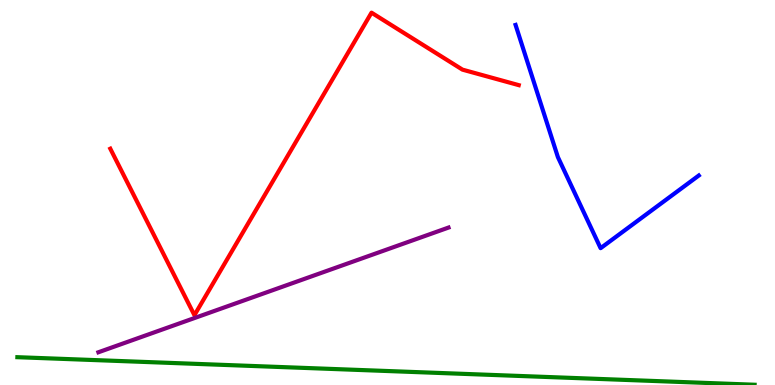[{'lines': ['blue', 'red'], 'intersections': []}, {'lines': ['green', 'red'], 'intersections': []}, {'lines': ['purple', 'red'], 'intersections': []}, {'lines': ['blue', 'green'], 'intersections': []}, {'lines': ['blue', 'purple'], 'intersections': []}, {'lines': ['green', 'purple'], 'intersections': []}]